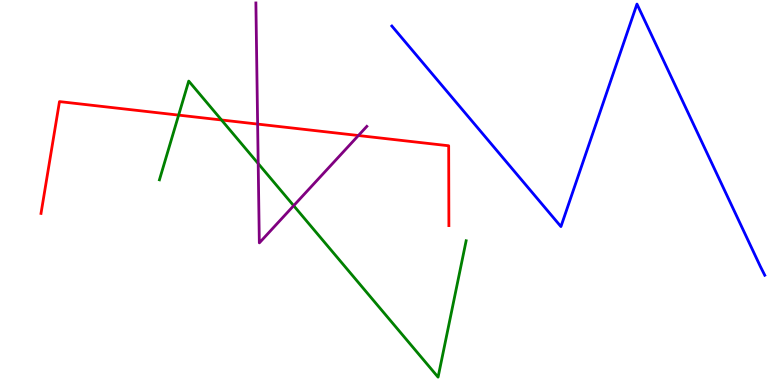[{'lines': ['blue', 'red'], 'intersections': []}, {'lines': ['green', 'red'], 'intersections': [{'x': 2.3, 'y': 7.01}, {'x': 2.86, 'y': 6.88}]}, {'lines': ['purple', 'red'], 'intersections': [{'x': 3.32, 'y': 6.78}, {'x': 4.62, 'y': 6.48}]}, {'lines': ['blue', 'green'], 'intersections': []}, {'lines': ['blue', 'purple'], 'intersections': []}, {'lines': ['green', 'purple'], 'intersections': [{'x': 3.33, 'y': 5.75}, {'x': 3.79, 'y': 4.66}]}]